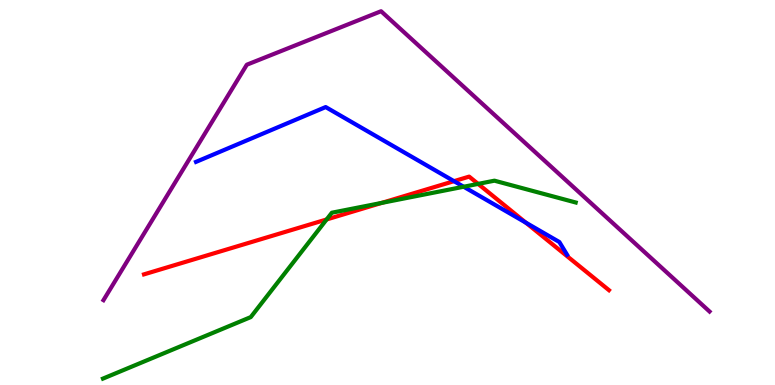[{'lines': ['blue', 'red'], 'intersections': [{'x': 5.86, 'y': 5.29}, {'x': 6.79, 'y': 4.22}]}, {'lines': ['green', 'red'], 'intersections': [{'x': 4.21, 'y': 4.3}, {'x': 4.93, 'y': 4.73}, {'x': 6.17, 'y': 5.22}]}, {'lines': ['purple', 'red'], 'intersections': []}, {'lines': ['blue', 'green'], 'intersections': [{'x': 5.98, 'y': 5.15}]}, {'lines': ['blue', 'purple'], 'intersections': []}, {'lines': ['green', 'purple'], 'intersections': []}]